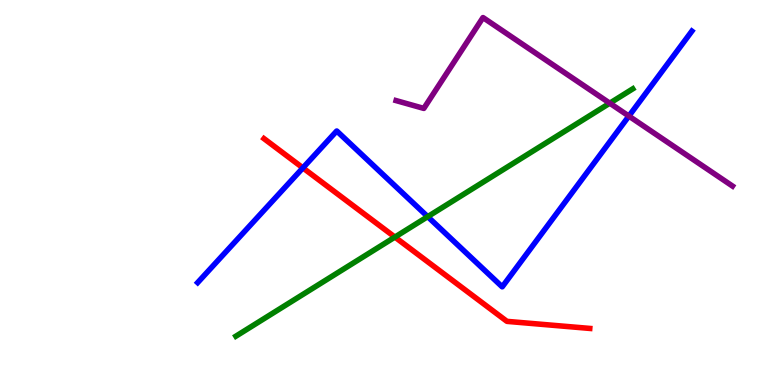[{'lines': ['blue', 'red'], 'intersections': [{'x': 3.91, 'y': 5.64}]}, {'lines': ['green', 'red'], 'intersections': [{'x': 5.1, 'y': 3.84}]}, {'lines': ['purple', 'red'], 'intersections': []}, {'lines': ['blue', 'green'], 'intersections': [{'x': 5.52, 'y': 4.37}]}, {'lines': ['blue', 'purple'], 'intersections': [{'x': 8.11, 'y': 6.98}]}, {'lines': ['green', 'purple'], 'intersections': [{'x': 7.87, 'y': 7.32}]}]